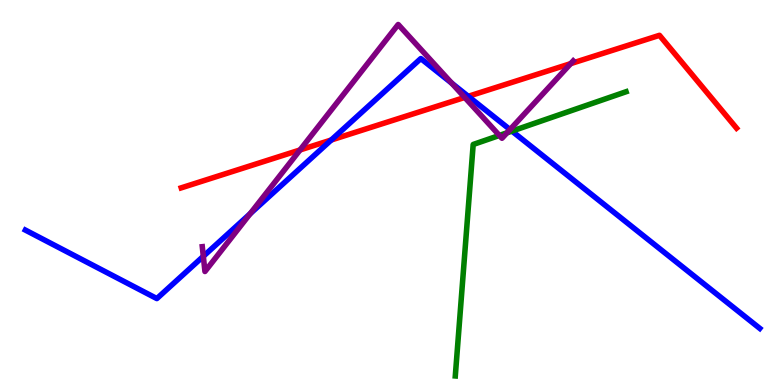[{'lines': ['blue', 'red'], 'intersections': [{'x': 4.27, 'y': 6.36}, {'x': 6.04, 'y': 7.5}]}, {'lines': ['green', 'red'], 'intersections': []}, {'lines': ['purple', 'red'], 'intersections': [{'x': 3.87, 'y': 6.11}, {'x': 6.0, 'y': 7.47}, {'x': 7.36, 'y': 8.35}]}, {'lines': ['blue', 'green'], 'intersections': [{'x': 6.61, 'y': 6.59}]}, {'lines': ['blue', 'purple'], 'intersections': [{'x': 2.62, 'y': 3.34}, {'x': 3.23, 'y': 4.45}, {'x': 5.83, 'y': 7.84}, {'x': 6.58, 'y': 6.63}]}, {'lines': ['green', 'purple'], 'intersections': [{'x': 6.44, 'y': 6.48}, {'x': 6.54, 'y': 6.55}]}]